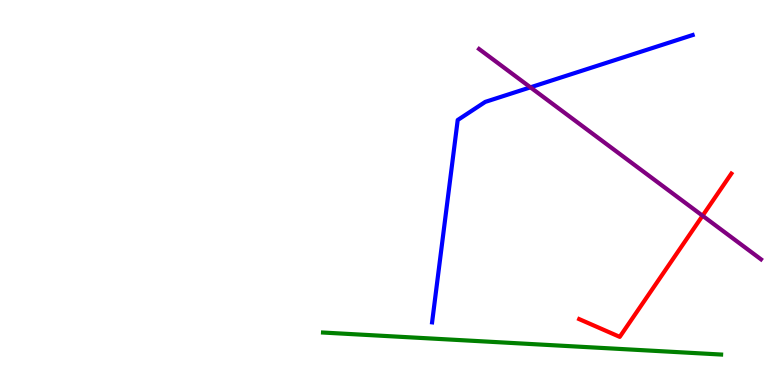[{'lines': ['blue', 'red'], 'intersections': []}, {'lines': ['green', 'red'], 'intersections': []}, {'lines': ['purple', 'red'], 'intersections': [{'x': 9.07, 'y': 4.4}]}, {'lines': ['blue', 'green'], 'intersections': []}, {'lines': ['blue', 'purple'], 'intersections': [{'x': 6.84, 'y': 7.73}]}, {'lines': ['green', 'purple'], 'intersections': []}]